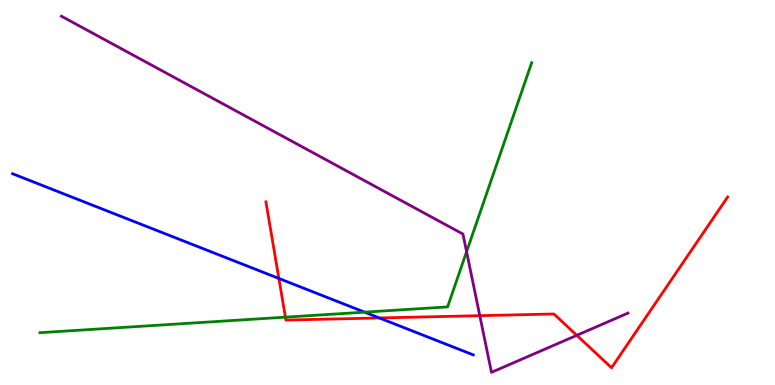[{'lines': ['blue', 'red'], 'intersections': [{'x': 3.6, 'y': 2.77}, {'x': 4.89, 'y': 1.74}]}, {'lines': ['green', 'red'], 'intersections': [{'x': 3.68, 'y': 1.76}]}, {'lines': ['purple', 'red'], 'intersections': [{'x': 6.19, 'y': 1.8}, {'x': 7.44, 'y': 1.29}]}, {'lines': ['blue', 'green'], 'intersections': [{'x': 4.7, 'y': 1.89}]}, {'lines': ['blue', 'purple'], 'intersections': []}, {'lines': ['green', 'purple'], 'intersections': [{'x': 6.02, 'y': 3.46}]}]